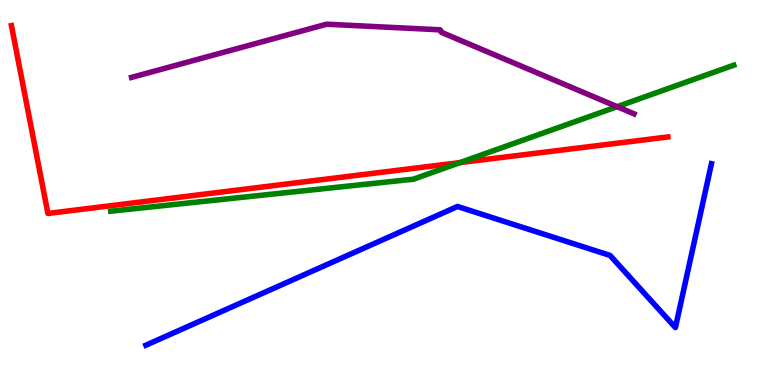[{'lines': ['blue', 'red'], 'intersections': []}, {'lines': ['green', 'red'], 'intersections': [{'x': 5.94, 'y': 5.78}]}, {'lines': ['purple', 'red'], 'intersections': []}, {'lines': ['blue', 'green'], 'intersections': []}, {'lines': ['blue', 'purple'], 'intersections': []}, {'lines': ['green', 'purple'], 'intersections': [{'x': 7.96, 'y': 7.23}]}]